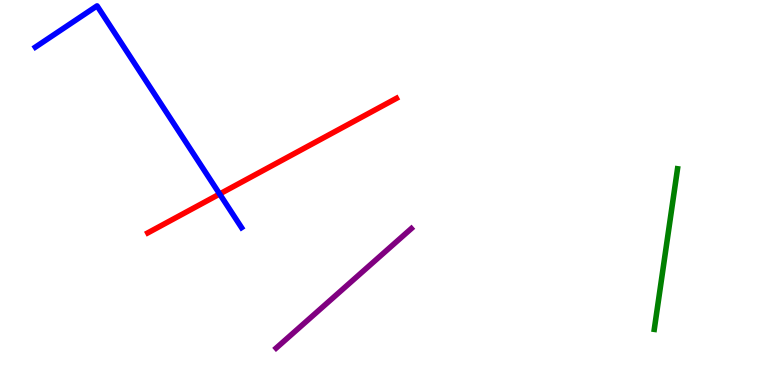[{'lines': ['blue', 'red'], 'intersections': [{'x': 2.83, 'y': 4.96}]}, {'lines': ['green', 'red'], 'intersections': []}, {'lines': ['purple', 'red'], 'intersections': []}, {'lines': ['blue', 'green'], 'intersections': []}, {'lines': ['blue', 'purple'], 'intersections': []}, {'lines': ['green', 'purple'], 'intersections': []}]